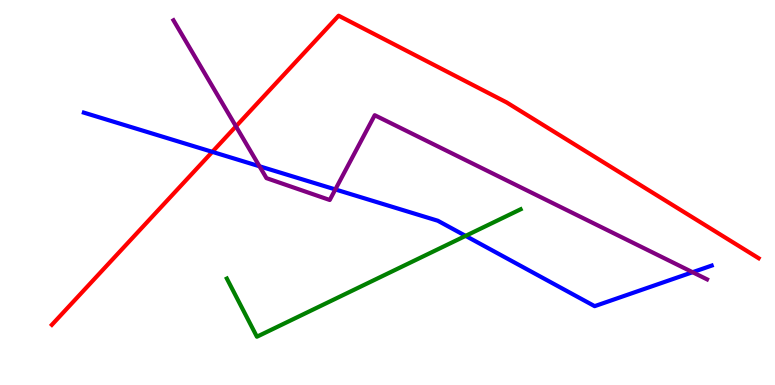[{'lines': ['blue', 'red'], 'intersections': [{'x': 2.74, 'y': 6.06}]}, {'lines': ['green', 'red'], 'intersections': []}, {'lines': ['purple', 'red'], 'intersections': [{'x': 3.04, 'y': 6.72}]}, {'lines': ['blue', 'green'], 'intersections': [{'x': 6.01, 'y': 3.87}]}, {'lines': ['blue', 'purple'], 'intersections': [{'x': 3.35, 'y': 5.68}, {'x': 4.33, 'y': 5.08}, {'x': 8.94, 'y': 2.93}]}, {'lines': ['green', 'purple'], 'intersections': []}]